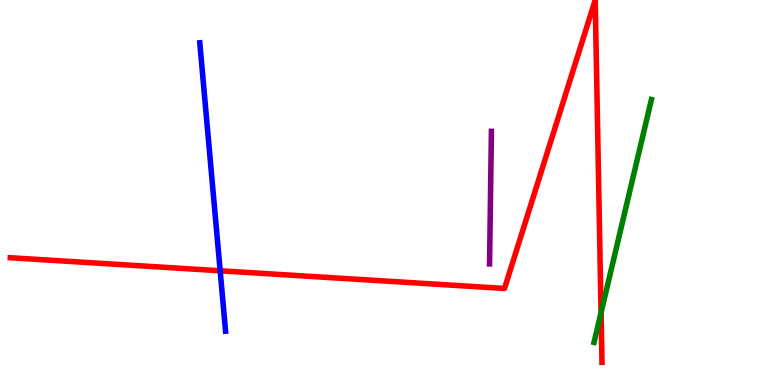[{'lines': ['blue', 'red'], 'intersections': [{'x': 2.84, 'y': 2.97}]}, {'lines': ['green', 'red'], 'intersections': [{'x': 7.76, 'y': 1.88}]}, {'lines': ['purple', 'red'], 'intersections': []}, {'lines': ['blue', 'green'], 'intersections': []}, {'lines': ['blue', 'purple'], 'intersections': []}, {'lines': ['green', 'purple'], 'intersections': []}]